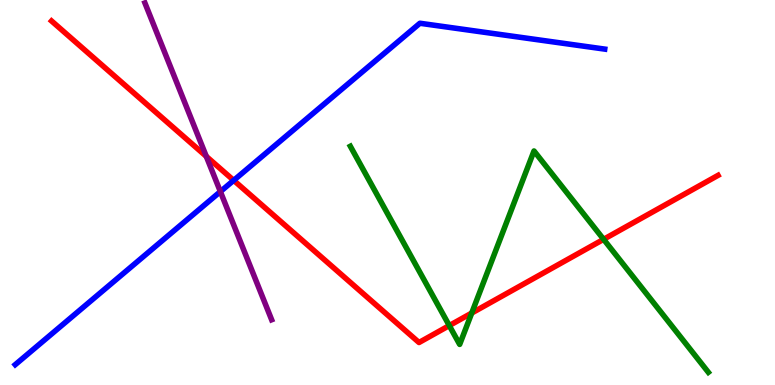[{'lines': ['blue', 'red'], 'intersections': [{'x': 3.02, 'y': 5.32}]}, {'lines': ['green', 'red'], 'intersections': [{'x': 5.8, 'y': 1.54}, {'x': 6.09, 'y': 1.87}, {'x': 7.79, 'y': 3.78}]}, {'lines': ['purple', 'red'], 'intersections': [{'x': 2.66, 'y': 5.94}]}, {'lines': ['blue', 'green'], 'intersections': []}, {'lines': ['blue', 'purple'], 'intersections': [{'x': 2.84, 'y': 5.02}]}, {'lines': ['green', 'purple'], 'intersections': []}]